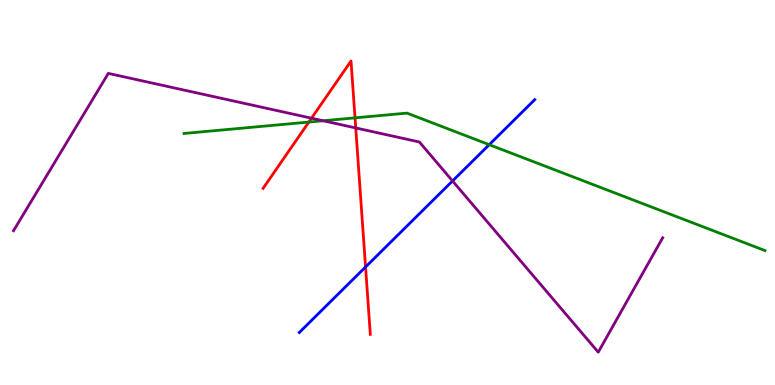[{'lines': ['blue', 'red'], 'intersections': [{'x': 4.72, 'y': 3.07}]}, {'lines': ['green', 'red'], 'intersections': [{'x': 3.99, 'y': 6.83}, {'x': 4.58, 'y': 6.94}]}, {'lines': ['purple', 'red'], 'intersections': [{'x': 4.02, 'y': 6.93}, {'x': 4.59, 'y': 6.68}]}, {'lines': ['blue', 'green'], 'intersections': [{'x': 6.31, 'y': 6.24}]}, {'lines': ['blue', 'purple'], 'intersections': [{'x': 5.84, 'y': 5.3}]}, {'lines': ['green', 'purple'], 'intersections': [{'x': 4.17, 'y': 6.86}]}]